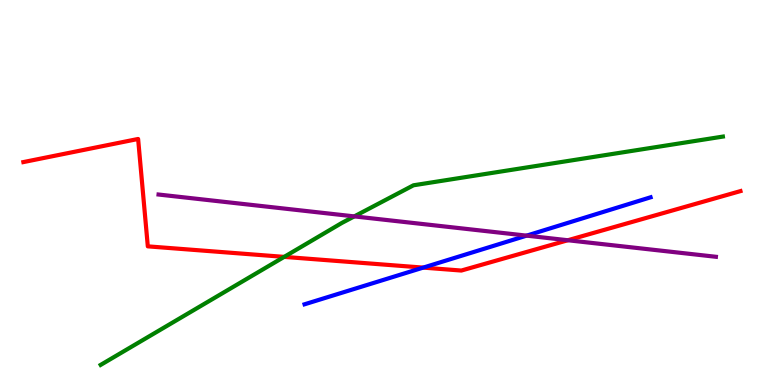[{'lines': ['blue', 'red'], 'intersections': [{'x': 5.46, 'y': 3.05}]}, {'lines': ['green', 'red'], 'intersections': [{'x': 3.67, 'y': 3.33}]}, {'lines': ['purple', 'red'], 'intersections': [{'x': 7.33, 'y': 3.76}]}, {'lines': ['blue', 'green'], 'intersections': []}, {'lines': ['blue', 'purple'], 'intersections': [{'x': 6.79, 'y': 3.88}]}, {'lines': ['green', 'purple'], 'intersections': [{'x': 4.57, 'y': 4.38}]}]